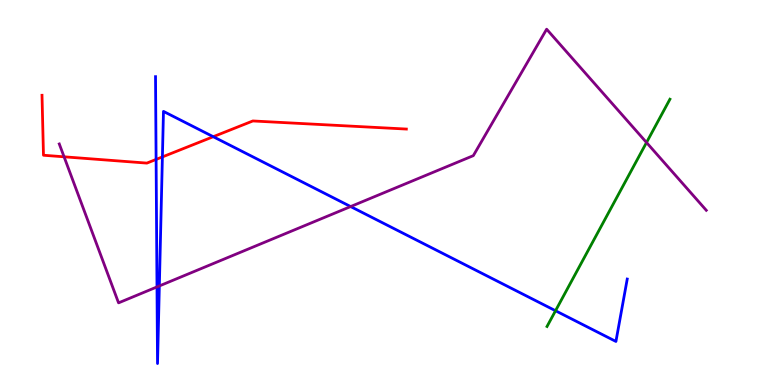[{'lines': ['blue', 'red'], 'intersections': [{'x': 2.01, 'y': 5.86}, {'x': 2.1, 'y': 5.92}, {'x': 2.75, 'y': 6.45}]}, {'lines': ['green', 'red'], 'intersections': []}, {'lines': ['purple', 'red'], 'intersections': [{'x': 0.827, 'y': 5.93}]}, {'lines': ['blue', 'green'], 'intersections': [{'x': 7.17, 'y': 1.93}]}, {'lines': ['blue', 'purple'], 'intersections': [{'x': 2.03, 'y': 2.55}, {'x': 2.06, 'y': 2.57}, {'x': 4.52, 'y': 4.63}]}, {'lines': ['green', 'purple'], 'intersections': [{'x': 8.34, 'y': 6.3}]}]